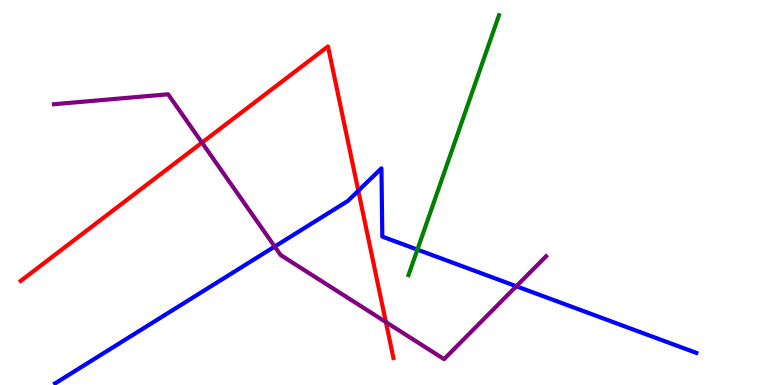[{'lines': ['blue', 'red'], 'intersections': [{'x': 4.62, 'y': 5.04}]}, {'lines': ['green', 'red'], 'intersections': []}, {'lines': ['purple', 'red'], 'intersections': [{'x': 2.61, 'y': 6.3}, {'x': 4.98, 'y': 1.63}]}, {'lines': ['blue', 'green'], 'intersections': [{'x': 5.39, 'y': 3.52}]}, {'lines': ['blue', 'purple'], 'intersections': [{'x': 3.54, 'y': 3.6}, {'x': 6.66, 'y': 2.57}]}, {'lines': ['green', 'purple'], 'intersections': []}]